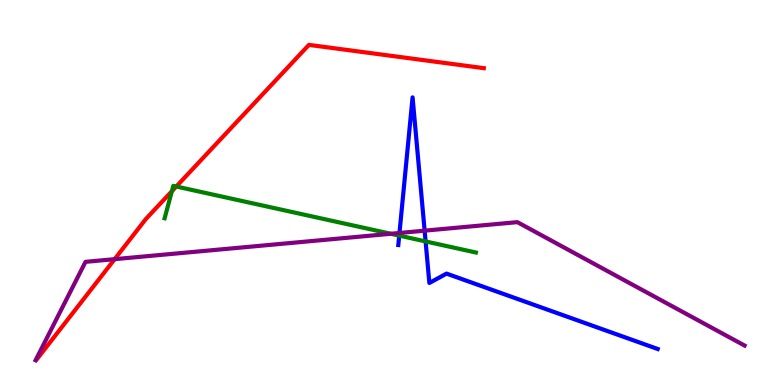[{'lines': ['blue', 'red'], 'intersections': []}, {'lines': ['green', 'red'], 'intersections': [{'x': 2.22, 'y': 5.03}, {'x': 2.27, 'y': 5.16}]}, {'lines': ['purple', 'red'], 'intersections': [{'x': 1.48, 'y': 3.27}]}, {'lines': ['blue', 'green'], 'intersections': [{'x': 5.15, 'y': 3.88}, {'x': 5.49, 'y': 3.73}]}, {'lines': ['blue', 'purple'], 'intersections': [{'x': 5.15, 'y': 3.95}, {'x': 5.48, 'y': 4.01}]}, {'lines': ['green', 'purple'], 'intersections': [{'x': 5.04, 'y': 3.93}]}]